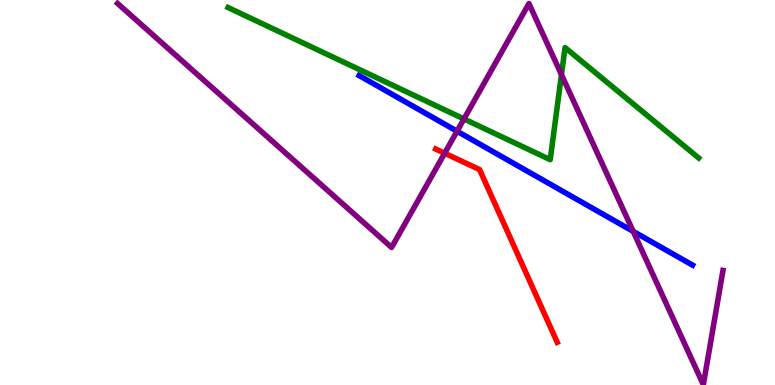[{'lines': ['blue', 'red'], 'intersections': []}, {'lines': ['green', 'red'], 'intersections': []}, {'lines': ['purple', 'red'], 'intersections': [{'x': 5.74, 'y': 6.02}]}, {'lines': ['blue', 'green'], 'intersections': []}, {'lines': ['blue', 'purple'], 'intersections': [{'x': 5.9, 'y': 6.59}, {'x': 8.17, 'y': 3.99}]}, {'lines': ['green', 'purple'], 'intersections': [{'x': 5.99, 'y': 6.91}, {'x': 7.24, 'y': 8.06}]}]